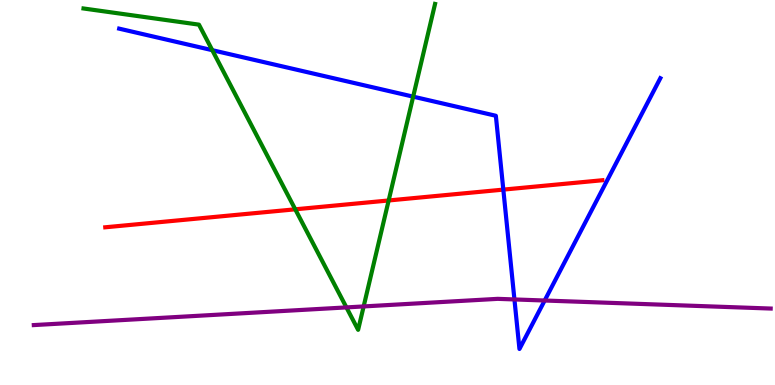[{'lines': ['blue', 'red'], 'intersections': [{'x': 6.49, 'y': 5.07}]}, {'lines': ['green', 'red'], 'intersections': [{'x': 3.81, 'y': 4.56}, {'x': 5.01, 'y': 4.79}]}, {'lines': ['purple', 'red'], 'intersections': []}, {'lines': ['blue', 'green'], 'intersections': [{'x': 2.74, 'y': 8.7}, {'x': 5.33, 'y': 7.49}]}, {'lines': ['blue', 'purple'], 'intersections': [{'x': 6.64, 'y': 2.22}, {'x': 7.03, 'y': 2.19}]}, {'lines': ['green', 'purple'], 'intersections': [{'x': 4.47, 'y': 2.02}, {'x': 4.69, 'y': 2.04}]}]